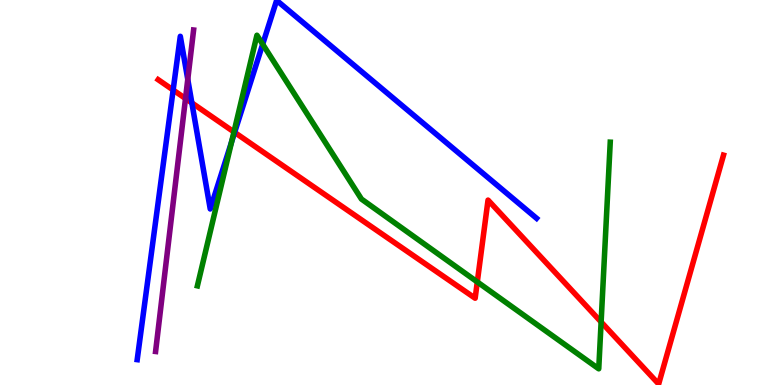[{'lines': ['blue', 'red'], 'intersections': [{'x': 2.23, 'y': 7.66}, {'x': 2.48, 'y': 7.33}, {'x': 3.03, 'y': 6.56}]}, {'lines': ['green', 'red'], 'intersections': [{'x': 3.02, 'y': 6.57}, {'x': 6.16, 'y': 2.68}, {'x': 7.76, 'y': 1.64}]}, {'lines': ['purple', 'red'], 'intersections': [{'x': 2.39, 'y': 7.44}]}, {'lines': ['blue', 'green'], 'intersections': [{'x': 2.99, 'y': 6.31}, {'x': 3.39, 'y': 8.85}]}, {'lines': ['blue', 'purple'], 'intersections': [{'x': 2.42, 'y': 7.94}]}, {'lines': ['green', 'purple'], 'intersections': []}]